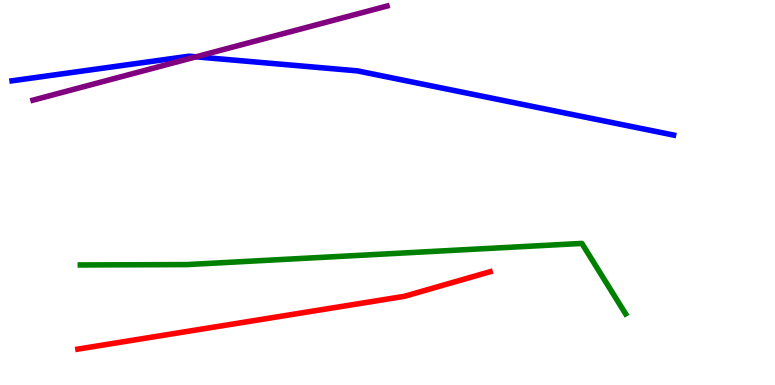[{'lines': ['blue', 'red'], 'intersections': []}, {'lines': ['green', 'red'], 'intersections': []}, {'lines': ['purple', 'red'], 'intersections': []}, {'lines': ['blue', 'green'], 'intersections': []}, {'lines': ['blue', 'purple'], 'intersections': [{'x': 2.53, 'y': 8.52}]}, {'lines': ['green', 'purple'], 'intersections': []}]